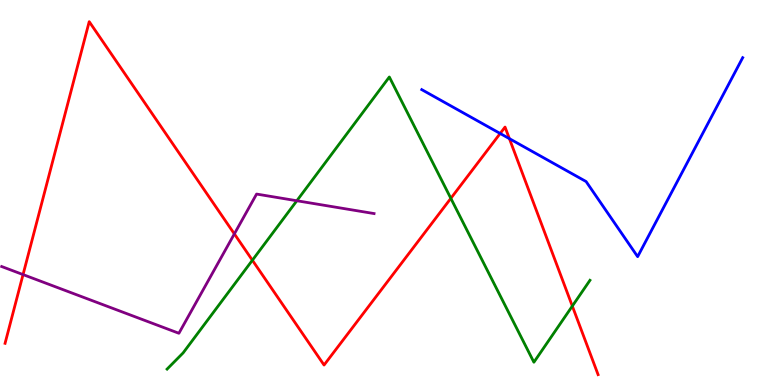[{'lines': ['blue', 'red'], 'intersections': [{'x': 6.45, 'y': 6.53}, {'x': 6.57, 'y': 6.4}]}, {'lines': ['green', 'red'], 'intersections': [{'x': 3.26, 'y': 3.24}, {'x': 5.82, 'y': 4.85}, {'x': 7.38, 'y': 2.05}]}, {'lines': ['purple', 'red'], 'intersections': [{'x': 0.297, 'y': 2.87}, {'x': 3.02, 'y': 3.92}]}, {'lines': ['blue', 'green'], 'intersections': []}, {'lines': ['blue', 'purple'], 'intersections': []}, {'lines': ['green', 'purple'], 'intersections': [{'x': 3.83, 'y': 4.79}]}]